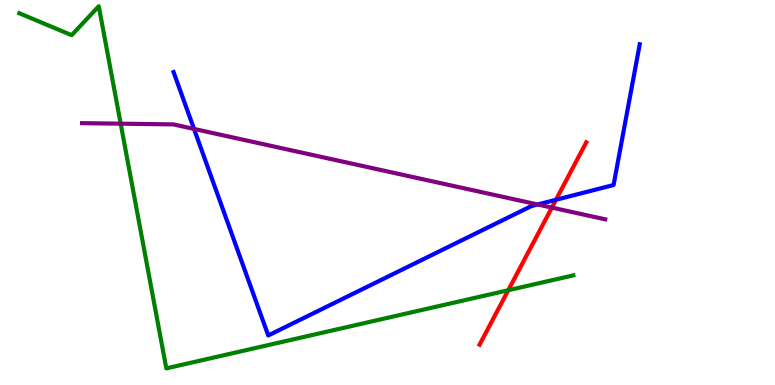[{'lines': ['blue', 'red'], 'intersections': [{'x': 7.17, 'y': 4.81}]}, {'lines': ['green', 'red'], 'intersections': [{'x': 6.56, 'y': 2.46}]}, {'lines': ['purple', 'red'], 'intersections': [{'x': 7.12, 'y': 4.61}]}, {'lines': ['blue', 'green'], 'intersections': []}, {'lines': ['blue', 'purple'], 'intersections': [{'x': 2.5, 'y': 6.65}, {'x': 6.94, 'y': 4.69}]}, {'lines': ['green', 'purple'], 'intersections': [{'x': 1.56, 'y': 6.79}]}]